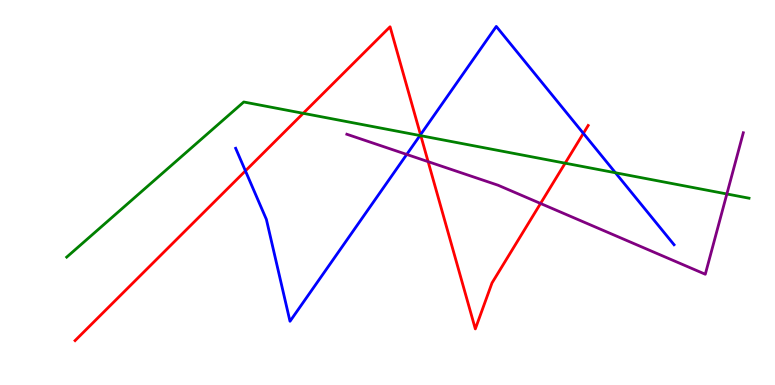[{'lines': ['blue', 'red'], 'intersections': [{'x': 3.17, 'y': 5.56}, {'x': 5.43, 'y': 6.5}, {'x': 7.53, 'y': 6.54}]}, {'lines': ['green', 'red'], 'intersections': [{'x': 3.91, 'y': 7.06}, {'x': 5.43, 'y': 6.48}, {'x': 7.29, 'y': 5.76}]}, {'lines': ['purple', 'red'], 'intersections': [{'x': 5.52, 'y': 5.8}, {'x': 6.97, 'y': 4.72}]}, {'lines': ['blue', 'green'], 'intersections': [{'x': 5.42, 'y': 6.48}, {'x': 7.94, 'y': 5.51}]}, {'lines': ['blue', 'purple'], 'intersections': [{'x': 5.25, 'y': 5.99}]}, {'lines': ['green', 'purple'], 'intersections': [{'x': 9.38, 'y': 4.96}]}]